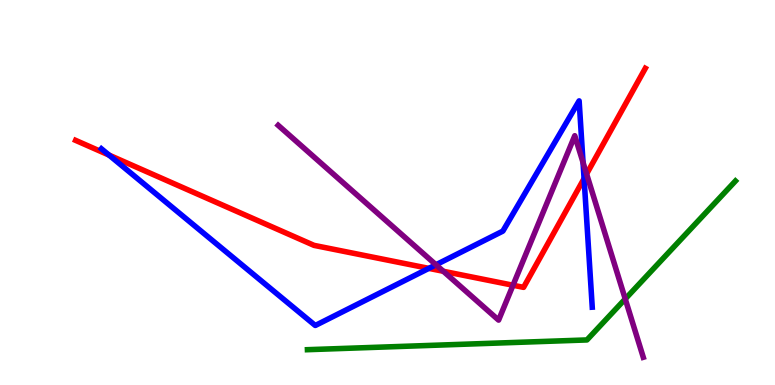[{'lines': ['blue', 'red'], 'intersections': [{'x': 1.41, 'y': 5.97}, {'x': 5.53, 'y': 3.03}, {'x': 7.54, 'y': 5.36}]}, {'lines': ['green', 'red'], 'intersections': []}, {'lines': ['purple', 'red'], 'intersections': [{'x': 5.72, 'y': 2.95}, {'x': 6.62, 'y': 2.59}, {'x': 7.57, 'y': 5.48}]}, {'lines': ['blue', 'green'], 'intersections': []}, {'lines': ['blue', 'purple'], 'intersections': [{'x': 5.63, 'y': 3.12}, {'x': 7.52, 'y': 5.78}]}, {'lines': ['green', 'purple'], 'intersections': [{'x': 8.07, 'y': 2.24}]}]